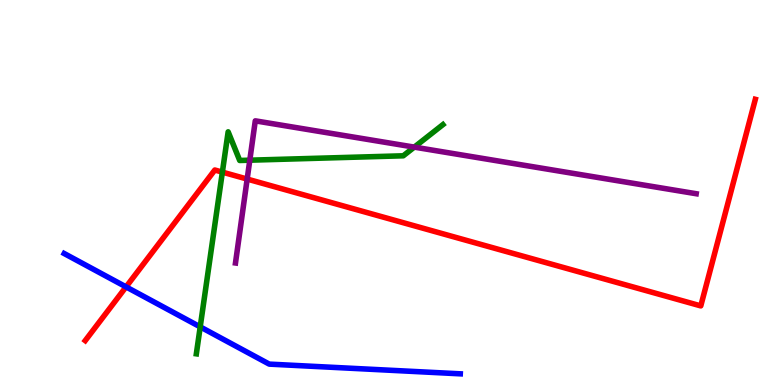[{'lines': ['blue', 'red'], 'intersections': [{'x': 1.63, 'y': 2.55}]}, {'lines': ['green', 'red'], 'intersections': [{'x': 2.87, 'y': 5.53}]}, {'lines': ['purple', 'red'], 'intersections': [{'x': 3.19, 'y': 5.35}]}, {'lines': ['blue', 'green'], 'intersections': [{'x': 2.58, 'y': 1.51}]}, {'lines': ['blue', 'purple'], 'intersections': []}, {'lines': ['green', 'purple'], 'intersections': [{'x': 3.22, 'y': 5.84}, {'x': 5.35, 'y': 6.18}]}]